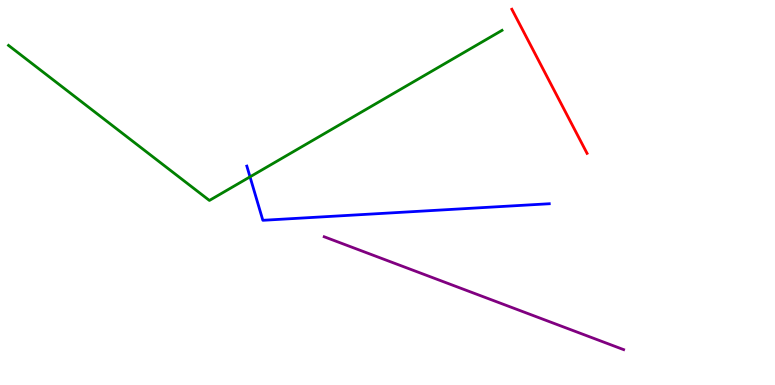[{'lines': ['blue', 'red'], 'intersections': []}, {'lines': ['green', 'red'], 'intersections': []}, {'lines': ['purple', 'red'], 'intersections': []}, {'lines': ['blue', 'green'], 'intersections': [{'x': 3.23, 'y': 5.41}]}, {'lines': ['blue', 'purple'], 'intersections': []}, {'lines': ['green', 'purple'], 'intersections': []}]